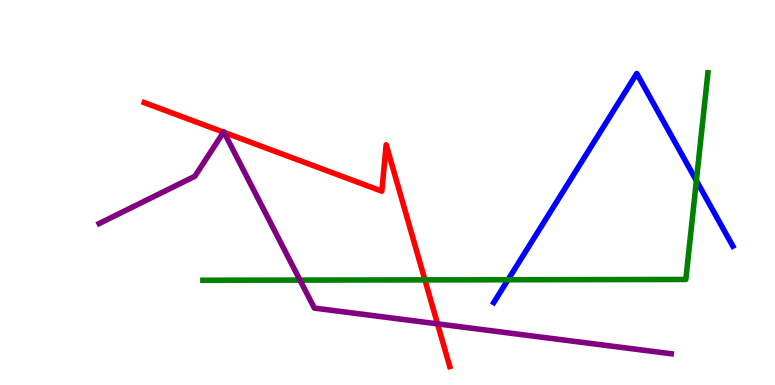[{'lines': ['blue', 'red'], 'intersections': []}, {'lines': ['green', 'red'], 'intersections': [{'x': 5.48, 'y': 2.73}]}, {'lines': ['purple', 'red'], 'intersections': [{'x': 2.88, 'y': 6.57}, {'x': 2.89, 'y': 6.56}, {'x': 5.65, 'y': 1.59}]}, {'lines': ['blue', 'green'], 'intersections': [{'x': 6.55, 'y': 2.73}, {'x': 8.99, 'y': 5.31}]}, {'lines': ['blue', 'purple'], 'intersections': []}, {'lines': ['green', 'purple'], 'intersections': [{'x': 3.87, 'y': 2.72}]}]